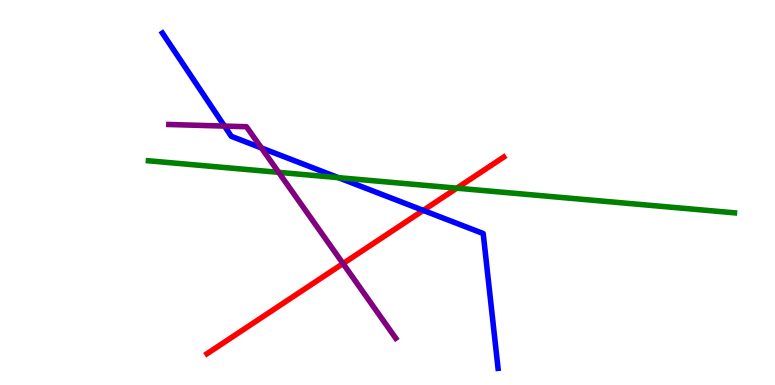[{'lines': ['blue', 'red'], 'intersections': [{'x': 5.46, 'y': 4.54}]}, {'lines': ['green', 'red'], 'intersections': [{'x': 5.89, 'y': 5.11}]}, {'lines': ['purple', 'red'], 'intersections': [{'x': 4.43, 'y': 3.15}]}, {'lines': ['blue', 'green'], 'intersections': [{'x': 4.37, 'y': 5.39}]}, {'lines': ['blue', 'purple'], 'intersections': [{'x': 2.9, 'y': 6.72}, {'x': 3.37, 'y': 6.16}]}, {'lines': ['green', 'purple'], 'intersections': [{'x': 3.6, 'y': 5.52}]}]